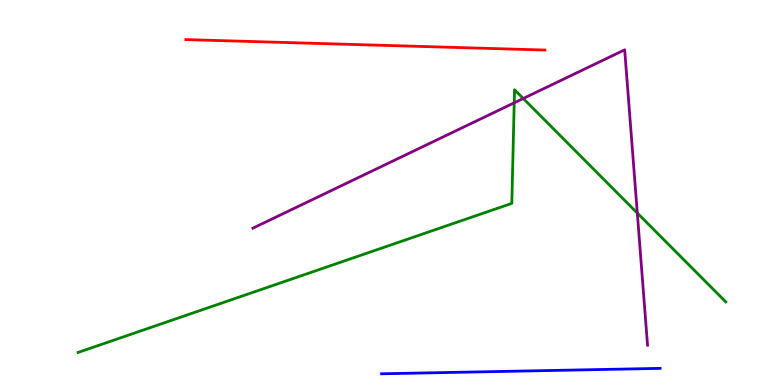[{'lines': ['blue', 'red'], 'intersections': []}, {'lines': ['green', 'red'], 'intersections': []}, {'lines': ['purple', 'red'], 'intersections': []}, {'lines': ['blue', 'green'], 'intersections': []}, {'lines': ['blue', 'purple'], 'intersections': []}, {'lines': ['green', 'purple'], 'intersections': [{'x': 6.64, 'y': 7.33}, {'x': 6.75, 'y': 7.44}, {'x': 8.22, 'y': 4.47}]}]